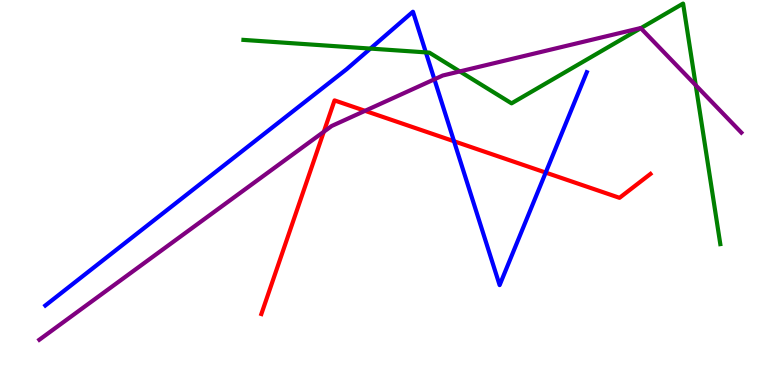[{'lines': ['blue', 'red'], 'intersections': [{'x': 5.86, 'y': 6.33}, {'x': 7.04, 'y': 5.52}]}, {'lines': ['green', 'red'], 'intersections': []}, {'lines': ['purple', 'red'], 'intersections': [{'x': 4.18, 'y': 6.58}, {'x': 4.71, 'y': 7.12}]}, {'lines': ['blue', 'green'], 'intersections': [{'x': 4.78, 'y': 8.74}, {'x': 5.49, 'y': 8.64}]}, {'lines': ['blue', 'purple'], 'intersections': [{'x': 5.61, 'y': 7.94}]}, {'lines': ['green', 'purple'], 'intersections': [{'x': 5.93, 'y': 8.14}, {'x': 8.27, 'y': 9.27}, {'x': 8.98, 'y': 7.79}]}]